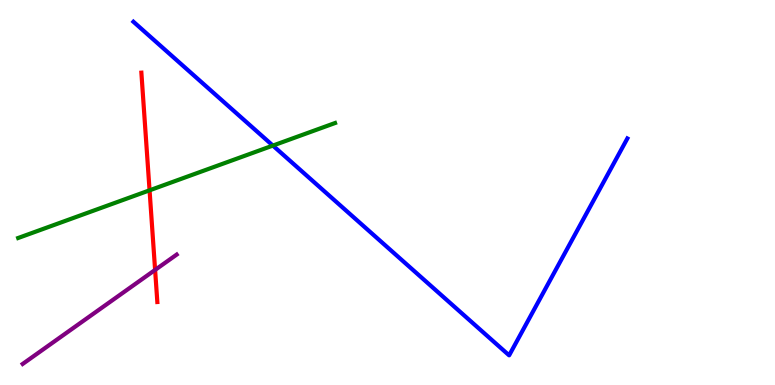[{'lines': ['blue', 'red'], 'intersections': []}, {'lines': ['green', 'red'], 'intersections': [{'x': 1.93, 'y': 5.06}]}, {'lines': ['purple', 'red'], 'intersections': [{'x': 2.0, 'y': 2.99}]}, {'lines': ['blue', 'green'], 'intersections': [{'x': 3.52, 'y': 6.22}]}, {'lines': ['blue', 'purple'], 'intersections': []}, {'lines': ['green', 'purple'], 'intersections': []}]